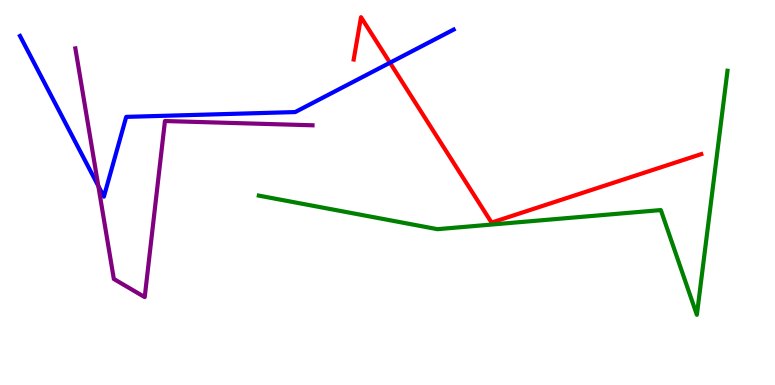[{'lines': ['blue', 'red'], 'intersections': [{'x': 5.03, 'y': 8.37}]}, {'lines': ['green', 'red'], 'intersections': []}, {'lines': ['purple', 'red'], 'intersections': []}, {'lines': ['blue', 'green'], 'intersections': []}, {'lines': ['blue', 'purple'], 'intersections': [{'x': 1.27, 'y': 5.17}]}, {'lines': ['green', 'purple'], 'intersections': []}]